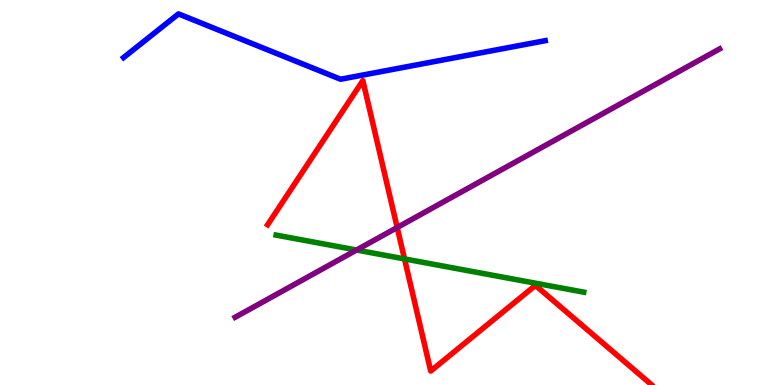[{'lines': ['blue', 'red'], 'intersections': []}, {'lines': ['green', 'red'], 'intersections': [{'x': 5.22, 'y': 3.27}]}, {'lines': ['purple', 'red'], 'intersections': [{'x': 5.12, 'y': 4.09}]}, {'lines': ['blue', 'green'], 'intersections': []}, {'lines': ['blue', 'purple'], 'intersections': []}, {'lines': ['green', 'purple'], 'intersections': [{'x': 4.6, 'y': 3.51}]}]